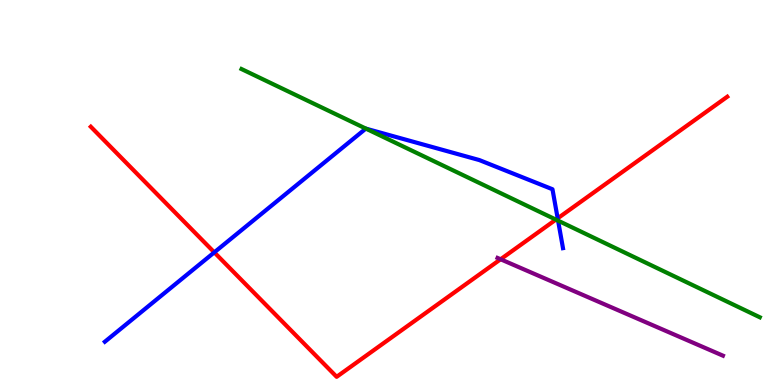[{'lines': ['blue', 'red'], 'intersections': [{'x': 2.77, 'y': 3.45}, {'x': 7.2, 'y': 4.33}]}, {'lines': ['green', 'red'], 'intersections': [{'x': 7.17, 'y': 4.3}]}, {'lines': ['purple', 'red'], 'intersections': [{'x': 6.46, 'y': 3.27}]}, {'lines': ['blue', 'green'], 'intersections': [{'x': 4.72, 'y': 6.66}, {'x': 7.2, 'y': 4.27}]}, {'lines': ['blue', 'purple'], 'intersections': []}, {'lines': ['green', 'purple'], 'intersections': []}]